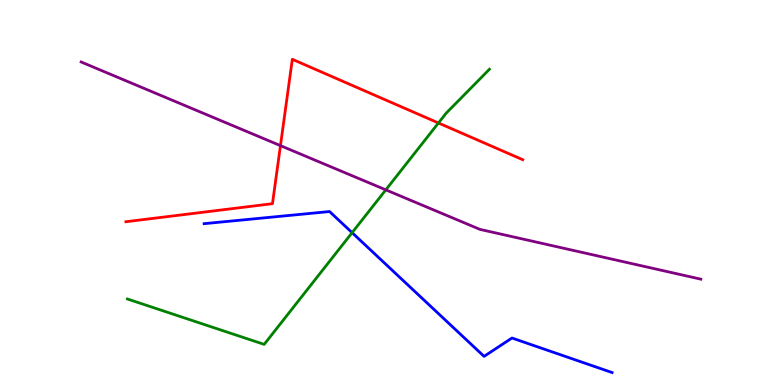[{'lines': ['blue', 'red'], 'intersections': []}, {'lines': ['green', 'red'], 'intersections': [{'x': 5.66, 'y': 6.81}]}, {'lines': ['purple', 'red'], 'intersections': [{'x': 3.62, 'y': 6.22}]}, {'lines': ['blue', 'green'], 'intersections': [{'x': 4.54, 'y': 3.96}]}, {'lines': ['blue', 'purple'], 'intersections': []}, {'lines': ['green', 'purple'], 'intersections': [{'x': 4.98, 'y': 5.07}]}]